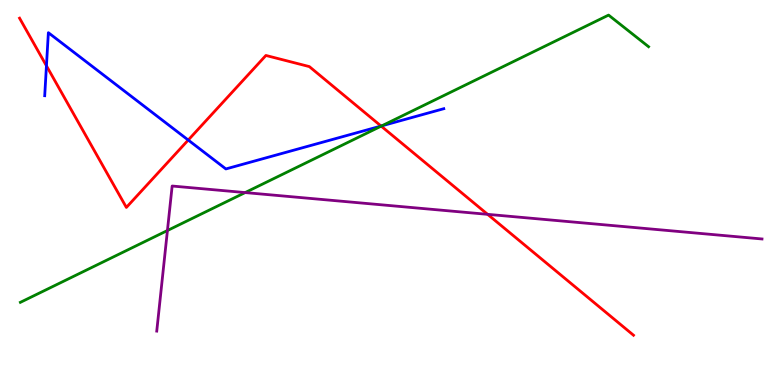[{'lines': ['blue', 'red'], 'intersections': [{'x': 0.599, 'y': 8.29}, {'x': 2.43, 'y': 6.36}, {'x': 4.92, 'y': 6.73}]}, {'lines': ['green', 'red'], 'intersections': [{'x': 4.92, 'y': 6.72}]}, {'lines': ['purple', 'red'], 'intersections': [{'x': 6.29, 'y': 4.43}]}, {'lines': ['blue', 'green'], 'intersections': [{'x': 4.93, 'y': 6.73}]}, {'lines': ['blue', 'purple'], 'intersections': []}, {'lines': ['green', 'purple'], 'intersections': [{'x': 2.16, 'y': 4.01}, {'x': 3.16, 'y': 5.0}]}]